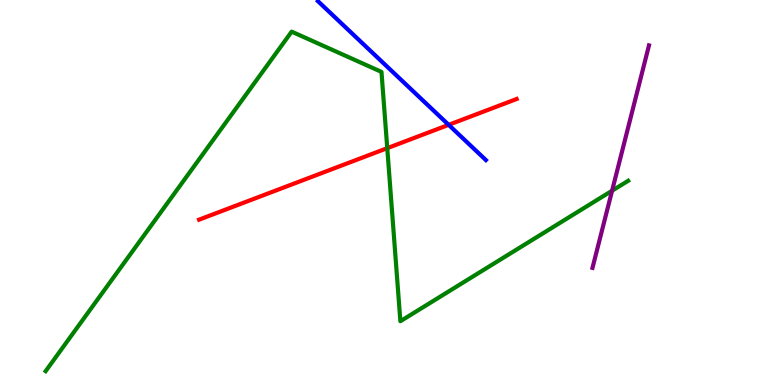[{'lines': ['blue', 'red'], 'intersections': [{'x': 5.79, 'y': 6.76}]}, {'lines': ['green', 'red'], 'intersections': [{'x': 5.0, 'y': 6.15}]}, {'lines': ['purple', 'red'], 'intersections': []}, {'lines': ['blue', 'green'], 'intersections': []}, {'lines': ['blue', 'purple'], 'intersections': []}, {'lines': ['green', 'purple'], 'intersections': [{'x': 7.9, 'y': 5.05}]}]